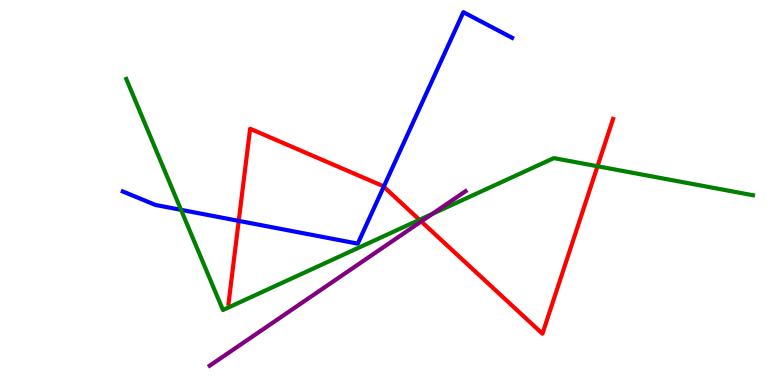[{'lines': ['blue', 'red'], 'intersections': [{'x': 3.08, 'y': 4.26}, {'x': 4.95, 'y': 5.15}]}, {'lines': ['green', 'red'], 'intersections': [{'x': 5.41, 'y': 4.29}, {'x': 7.71, 'y': 5.68}]}, {'lines': ['purple', 'red'], 'intersections': [{'x': 5.44, 'y': 4.25}]}, {'lines': ['blue', 'green'], 'intersections': [{'x': 2.34, 'y': 4.55}]}, {'lines': ['blue', 'purple'], 'intersections': []}, {'lines': ['green', 'purple'], 'intersections': [{'x': 5.58, 'y': 4.44}]}]